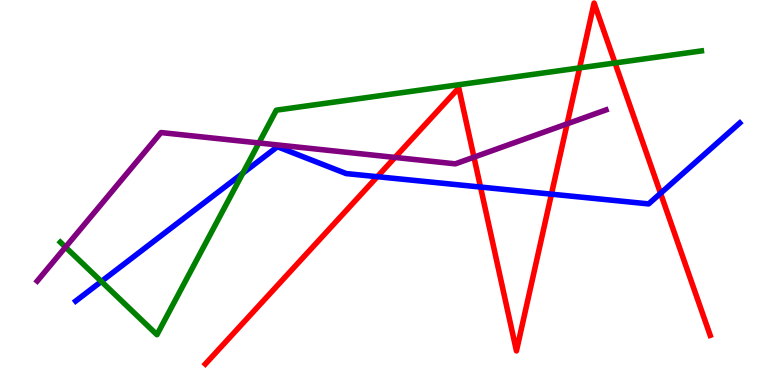[{'lines': ['blue', 'red'], 'intersections': [{'x': 4.87, 'y': 5.41}, {'x': 6.2, 'y': 5.14}, {'x': 7.12, 'y': 4.96}, {'x': 8.52, 'y': 4.98}]}, {'lines': ['green', 'red'], 'intersections': [{'x': 7.48, 'y': 8.24}, {'x': 7.94, 'y': 8.36}]}, {'lines': ['purple', 'red'], 'intersections': [{'x': 5.1, 'y': 5.91}, {'x': 6.12, 'y': 5.92}, {'x': 7.32, 'y': 6.78}]}, {'lines': ['blue', 'green'], 'intersections': [{'x': 1.31, 'y': 2.69}, {'x': 3.13, 'y': 5.5}]}, {'lines': ['blue', 'purple'], 'intersections': []}, {'lines': ['green', 'purple'], 'intersections': [{'x': 0.845, 'y': 3.58}, {'x': 3.34, 'y': 6.29}]}]